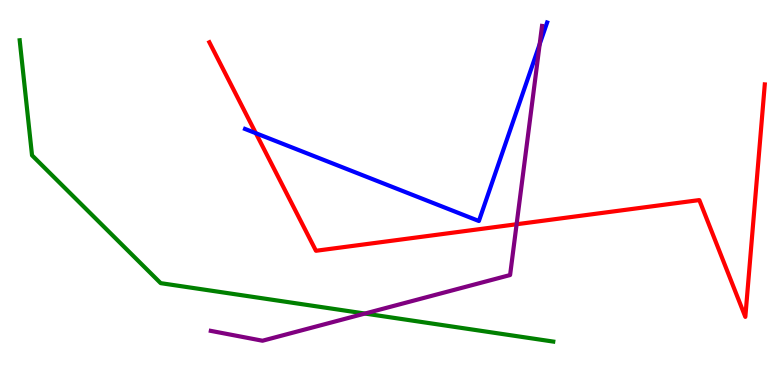[{'lines': ['blue', 'red'], 'intersections': [{'x': 3.3, 'y': 6.54}]}, {'lines': ['green', 'red'], 'intersections': []}, {'lines': ['purple', 'red'], 'intersections': [{'x': 6.67, 'y': 4.18}]}, {'lines': ['blue', 'green'], 'intersections': []}, {'lines': ['blue', 'purple'], 'intersections': [{'x': 6.96, 'y': 8.85}]}, {'lines': ['green', 'purple'], 'intersections': [{'x': 4.71, 'y': 1.86}]}]